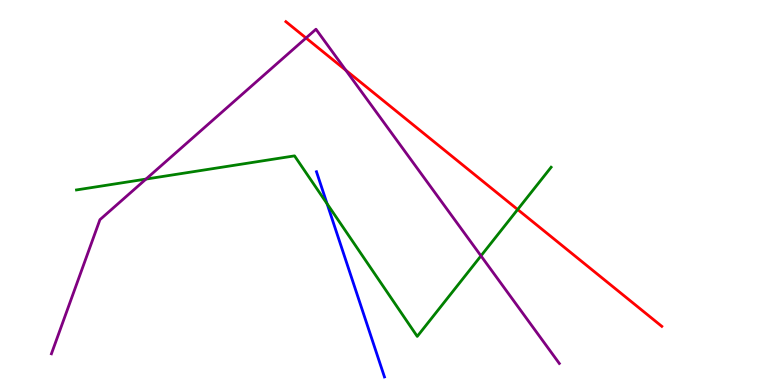[{'lines': ['blue', 'red'], 'intersections': []}, {'lines': ['green', 'red'], 'intersections': [{'x': 6.68, 'y': 4.56}]}, {'lines': ['purple', 'red'], 'intersections': [{'x': 3.95, 'y': 9.01}, {'x': 4.46, 'y': 8.18}]}, {'lines': ['blue', 'green'], 'intersections': [{'x': 4.22, 'y': 4.71}]}, {'lines': ['blue', 'purple'], 'intersections': []}, {'lines': ['green', 'purple'], 'intersections': [{'x': 1.88, 'y': 5.35}, {'x': 6.21, 'y': 3.35}]}]